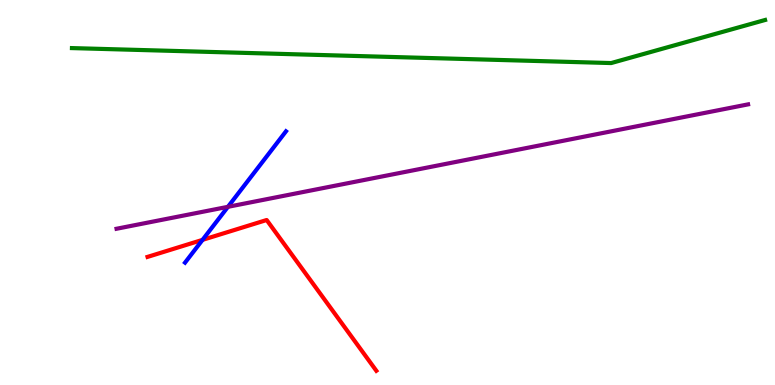[{'lines': ['blue', 'red'], 'intersections': [{'x': 2.61, 'y': 3.77}]}, {'lines': ['green', 'red'], 'intersections': []}, {'lines': ['purple', 'red'], 'intersections': []}, {'lines': ['blue', 'green'], 'intersections': []}, {'lines': ['blue', 'purple'], 'intersections': [{'x': 2.94, 'y': 4.63}]}, {'lines': ['green', 'purple'], 'intersections': []}]